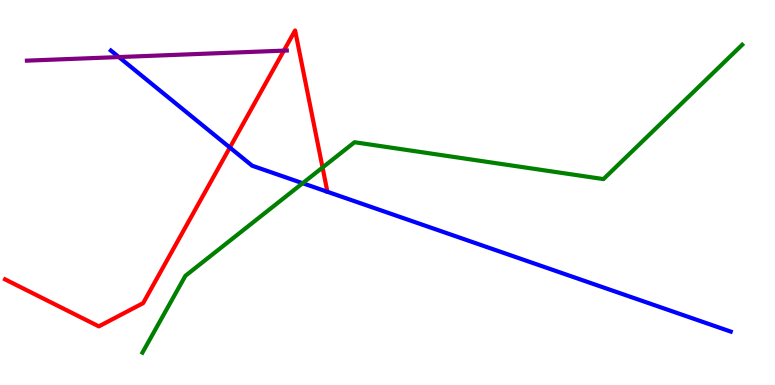[{'lines': ['blue', 'red'], 'intersections': [{'x': 2.97, 'y': 6.17}]}, {'lines': ['green', 'red'], 'intersections': [{'x': 4.16, 'y': 5.65}]}, {'lines': ['purple', 'red'], 'intersections': [{'x': 3.66, 'y': 8.69}]}, {'lines': ['blue', 'green'], 'intersections': [{'x': 3.91, 'y': 5.24}]}, {'lines': ['blue', 'purple'], 'intersections': [{'x': 1.53, 'y': 8.52}]}, {'lines': ['green', 'purple'], 'intersections': []}]